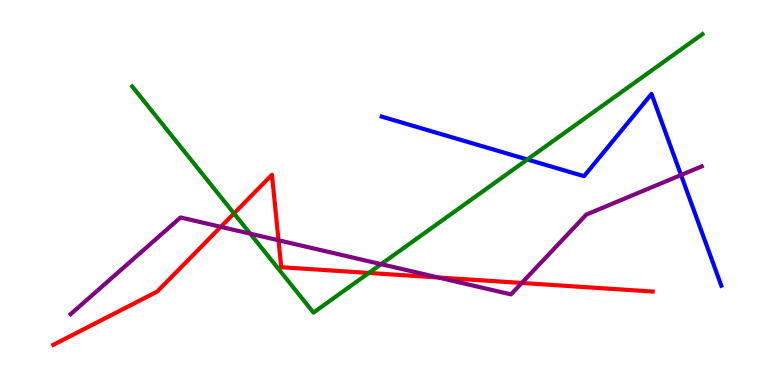[{'lines': ['blue', 'red'], 'intersections': []}, {'lines': ['green', 'red'], 'intersections': [{'x': 3.02, 'y': 4.46}, {'x': 4.76, 'y': 2.91}]}, {'lines': ['purple', 'red'], 'intersections': [{'x': 2.85, 'y': 4.11}, {'x': 3.59, 'y': 3.76}, {'x': 5.66, 'y': 2.79}, {'x': 6.73, 'y': 2.65}]}, {'lines': ['blue', 'green'], 'intersections': [{'x': 6.8, 'y': 5.86}]}, {'lines': ['blue', 'purple'], 'intersections': [{'x': 8.79, 'y': 5.45}]}, {'lines': ['green', 'purple'], 'intersections': [{'x': 3.23, 'y': 3.93}, {'x': 4.92, 'y': 3.14}]}]